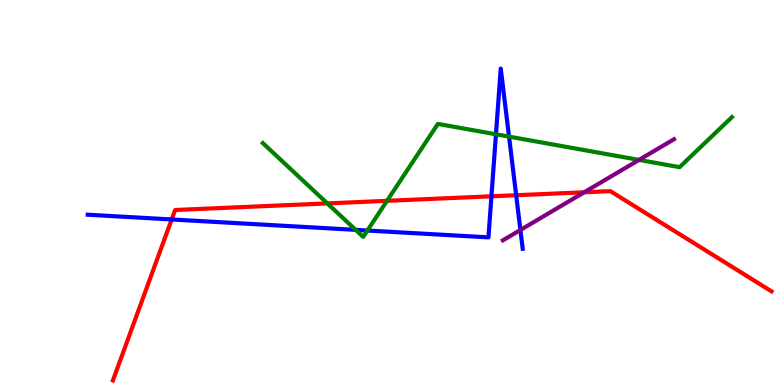[{'lines': ['blue', 'red'], 'intersections': [{'x': 2.22, 'y': 4.3}, {'x': 6.34, 'y': 4.9}, {'x': 6.66, 'y': 4.93}]}, {'lines': ['green', 'red'], 'intersections': [{'x': 4.22, 'y': 4.72}, {'x': 4.99, 'y': 4.78}]}, {'lines': ['purple', 'red'], 'intersections': [{'x': 7.54, 'y': 5.01}]}, {'lines': ['blue', 'green'], 'intersections': [{'x': 4.59, 'y': 4.03}, {'x': 4.74, 'y': 4.01}, {'x': 6.4, 'y': 6.51}, {'x': 6.57, 'y': 6.45}]}, {'lines': ['blue', 'purple'], 'intersections': [{'x': 6.72, 'y': 4.03}]}, {'lines': ['green', 'purple'], 'intersections': [{'x': 8.25, 'y': 5.85}]}]